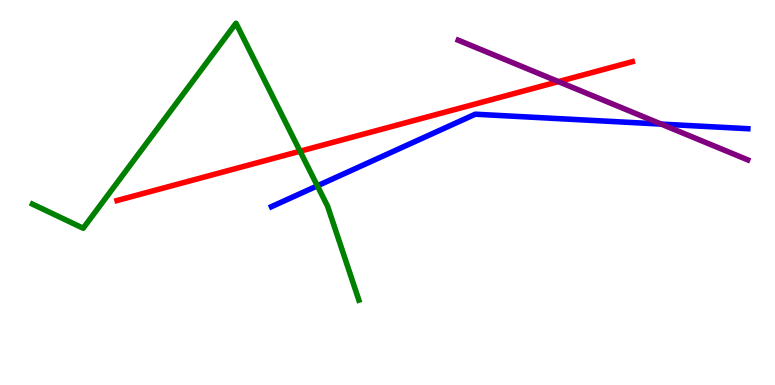[{'lines': ['blue', 'red'], 'intersections': []}, {'lines': ['green', 'red'], 'intersections': [{'x': 3.87, 'y': 6.07}]}, {'lines': ['purple', 'red'], 'intersections': [{'x': 7.21, 'y': 7.88}]}, {'lines': ['blue', 'green'], 'intersections': [{'x': 4.1, 'y': 5.17}]}, {'lines': ['blue', 'purple'], 'intersections': [{'x': 8.53, 'y': 6.78}]}, {'lines': ['green', 'purple'], 'intersections': []}]